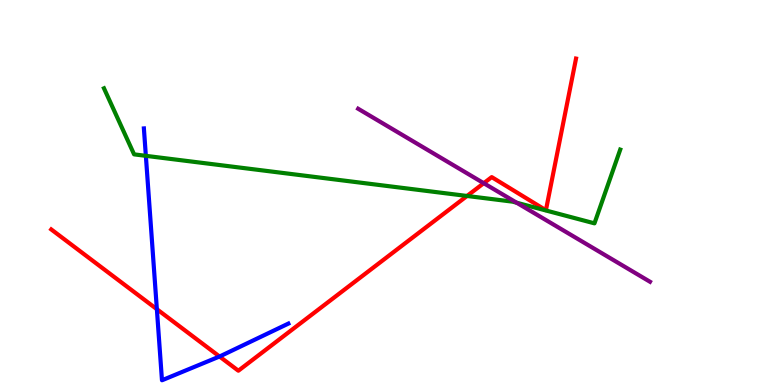[{'lines': ['blue', 'red'], 'intersections': [{'x': 2.02, 'y': 1.97}, {'x': 2.83, 'y': 0.74}]}, {'lines': ['green', 'red'], 'intersections': [{'x': 6.03, 'y': 4.91}]}, {'lines': ['purple', 'red'], 'intersections': [{'x': 6.24, 'y': 5.24}]}, {'lines': ['blue', 'green'], 'intersections': [{'x': 1.88, 'y': 5.95}]}, {'lines': ['blue', 'purple'], 'intersections': []}, {'lines': ['green', 'purple'], 'intersections': [{'x': 6.67, 'y': 4.73}]}]